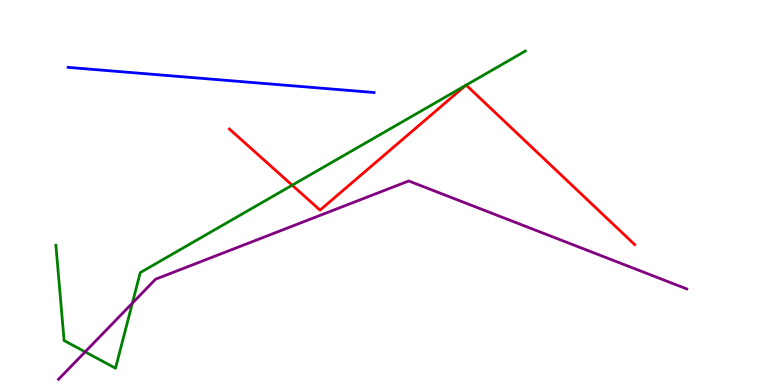[{'lines': ['blue', 'red'], 'intersections': []}, {'lines': ['green', 'red'], 'intersections': [{'x': 3.77, 'y': 5.19}, {'x': 6.01, 'y': 7.78}, {'x': 6.02, 'y': 7.79}]}, {'lines': ['purple', 'red'], 'intersections': []}, {'lines': ['blue', 'green'], 'intersections': []}, {'lines': ['blue', 'purple'], 'intersections': []}, {'lines': ['green', 'purple'], 'intersections': [{'x': 1.1, 'y': 0.861}, {'x': 1.71, 'y': 2.13}]}]